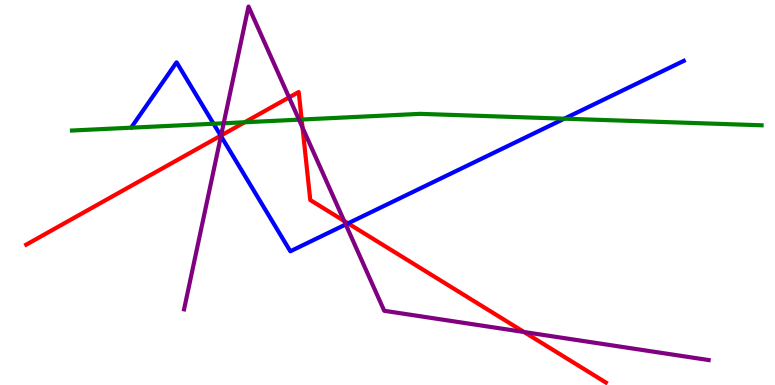[{'lines': ['blue', 'red'], 'intersections': [{'x': 2.85, 'y': 6.48}, {'x': 4.49, 'y': 4.2}]}, {'lines': ['green', 'red'], 'intersections': [{'x': 3.16, 'y': 6.82}, {'x': 3.89, 'y': 6.9}]}, {'lines': ['purple', 'red'], 'intersections': [{'x': 2.85, 'y': 6.48}, {'x': 3.73, 'y': 7.47}, {'x': 3.9, 'y': 6.69}, {'x': 4.44, 'y': 4.26}, {'x': 6.76, 'y': 1.38}]}, {'lines': ['blue', 'green'], 'intersections': [{'x': 2.76, 'y': 6.79}, {'x': 7.28, 'y': 6.92}]}, {'lines': ['blue', 'purple'], 'intersections': [{'x': 2.85, 'y': 6.47}, {'x': 4.46, 'y': 4.17}]}, {'lines': ['green', 'purple'], 'intersections': [{'x': 2.89, 'y': 6.8}, {'x': 3.86, 'y': 6.89}]}]